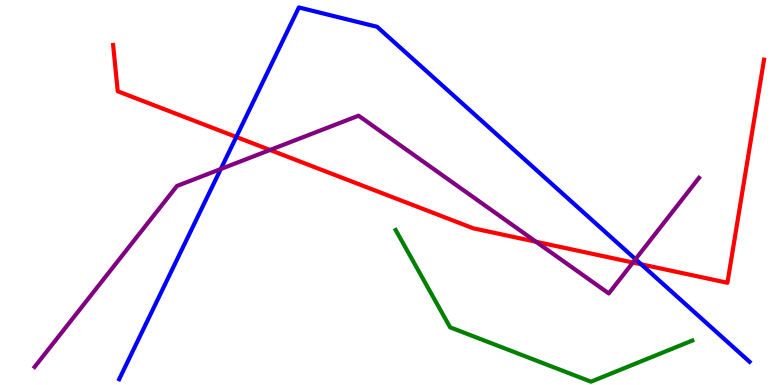[{'lines': ['blue', 'red'], 'intersections': [{'x': 3.05, 'y': 6.44}, {'x': 8.27, 'y': 3.14}]}, {'lines': ['green', 'red'], 'intersections': []}, {'lines': ['purple', 'red'], 'intersections': [{'x': 3.48, 'y': 6.1}, {'x': 6.92, 'y': 3.72}, {'x': 8.17, 'y': 3.18}]}, {'lines': ['blue', 'green'], 'intersections': []}, {'lines': ['blue', 'purple'], 'intersections': [{'x': 2.85, 'y': 5.61}, {'x': 8.2, 'y': 3.27}]}, {'lines': ['green', 'purple'], 'intersections': []}]